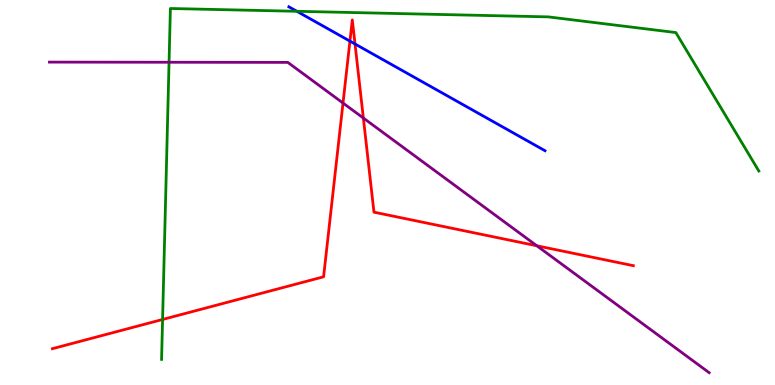[{'lines': ['blue', 'red'], 'intersections': [{'x': 4.52, 'y': 8.93}, {'x': 4.58, 'y': 8.86}]}, {'lines': ['green', 'red'], 'intersections': [{'x': 2.1, 'y': 1.7}]}, {'lines': ['purple', 'red'], 'intersections': [{'x': 4.43, 'y': 7.32}, {'x': 4.69, 'y': 6.93}, {'x': 6.93, 'y': 3.62}]}, {'lines': ['blue', 'green'], 'intersections': [{'x': 3.83, 'y': 9.71}]}, {'lines': ['blue', 'purple'], 'intersections': []}, {'lines': ['green', 'purple'], 'intersections': [{'x': 2.18, 'y': 8.38}]}]